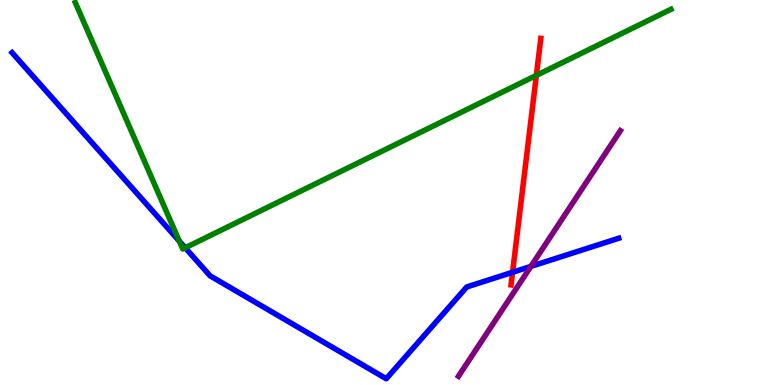[{'lines': ['blue', 'red'], 'intersections': [{'x': 6.61, 'y': 2.93}]}, {'lines': ['green', 'red'], 'intersections': [{'x': 6.92, 'y': 8.04}]}, {'lines': ['purple', 'red'], 'intersections': []}, {'lines': ['blue', 'green'], 'intersections': [{'x': 2.31, 'y': 3.74}, {'x': 2.39, 'y': 3.56}]}, {'lines': ['blue', 'purple'], 'intersections': [{'x': 6.85, 'y': 3.08}]}, {'lines': ['green', 'purple'], 'intersections': []}]